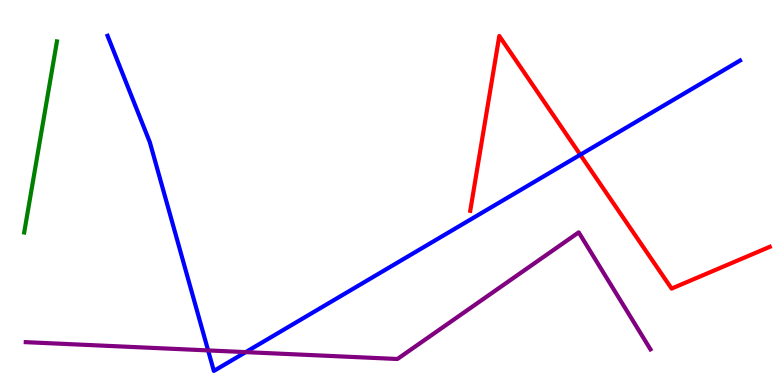[{'lines': ['blue', 'red'], 'intersections': [{'x': 7.49, 'y': 5.98}]}, {'lines': ['green', 'red'], 'intersections': []}, {'lines': ['purple', 'red'], 'intersections': []}, {'lines': ['blue', 'green'], 'intersections': []}, {'lines': ['blue', 'purple'], 'intersections': [{'x': 2.69, 'y': 0.898}, {'x': 3.17, 'y': 0.854}]}, {'lines': ['green', 'purple'], 'intersections': []}]